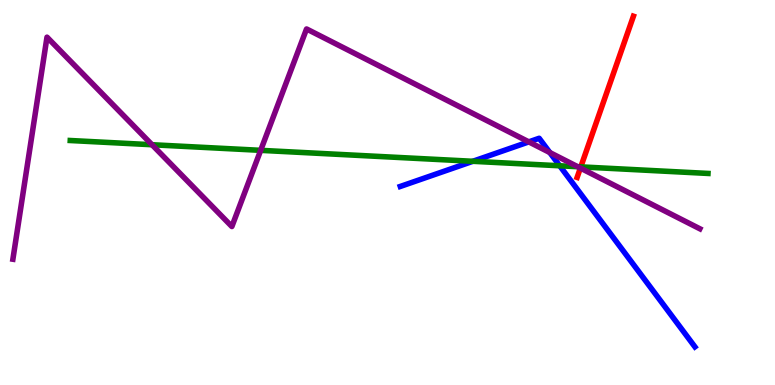[{'lines': ['blue', 'red'], 'intersections': []}, {'lines': ['green', 'red'], 'intersections': [{'x': 7.49, 'y': 5.67}]}, {'lines': ['purple', 'red'], 'intersections': [{'x': 7.49, 'y': 5.63}]}, {'lines': ['blue', 'green'], 'intersections': [{'x': 6.1, 'y': 5.81}, {'x': 7.22, 'y': 5.69}]}, {'lines': ['blue', 'purple'], 'intersections': [{'x': 6.82, 'y': 6.31}, {'x': 7.09, 'y': 6.04}]}, {'lines': ['green', 'purple'], 'intersections': [{'x': 1.96, 'y': 6.24}, {'x': 3.36, 'y': 6.1}, {'x': 7.45, 'y': 5.67}]}]